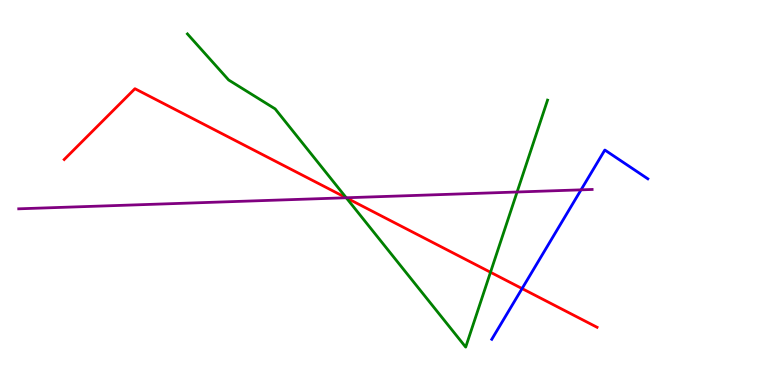[{'lines': ['blue', 'red'], 'intersections': [{'x': 6.74, 'y': 2.5}]}, {'lines': ['green', 'red'], 'intersections': [{'x': 4.47, 'y': 4.86}, {'x': 6.33, 'y': 2.93}]}, {'lines': ['purple', 'red'], 'intersections': [{'x': 4.47, 'y': 4.86}]}, {'lines': ['blue', 'green'], 'intersections': []}, {'lines': ['blue', 'purple'], 'intersections': [{'x': 7.5, 'y': 5.07}]}, {'lines': ['green', 'purple'], 'intersections': [{'x': 4.47, 'y': 4.86}, {'x': 6.67, 'y': 5.01}]}]